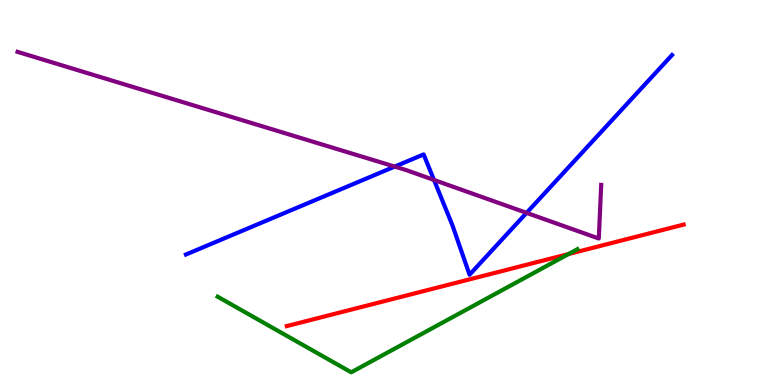[{'lines': ['blue', 'red'], 'intersections': []}, {'lines': ['green', 'red'], 'intersections': [{'x': 7.34, 'y': 3.4}]}, {'lines': ['purple', 'red'], 'intersections': []}, {'lines': ['blue', 'green'], 'intersections': []}, {'lines': ['blue', 'purple'], 'intersections': [{'x': 5.09, 'y': 5.67}, {'x': 5.6, 'y': 5.33}, {'x': 6.79, 'y': 4.47}]}, {'lines': ['green', 'purple'], 'intersections': []}]